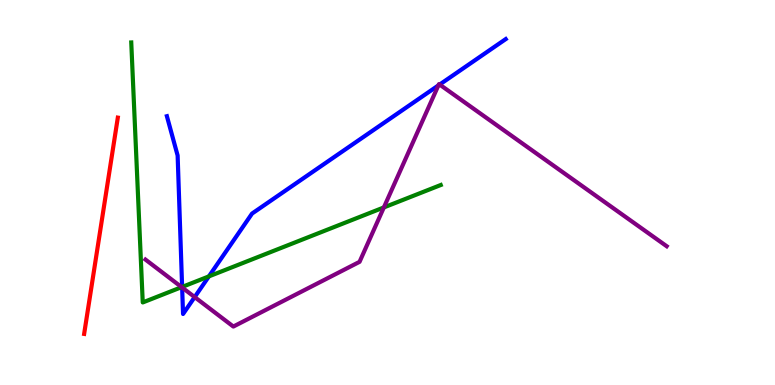[{'lines': ['blue', 'red'], 'intersections': []}, {'lines': ['green', 'red'], 'intersections': []}, {'lines': ['purple', 'red'], 'intersections': []}, {'lines': ['blue', 'green'], 'intersections': [{'x': 2.35, 'y': 2.55}, {'x': 2.7, 'y': 2.82}]}, {'lines': ['blue', 'purple'], 'intersections': [{'x': 2.35, 'y': 2.53}, {'x': 2.51, 'y': 2.28}, {'x': 5.66, 'y': 7.78}, {'x': 5.67, 'y': 7.8}]}, {'lines': ['green', 'purple'], 'intersections': [{'x': 2.34, 'y': 2.54}, {'x': 4.95, 'y': 4.61}]}]